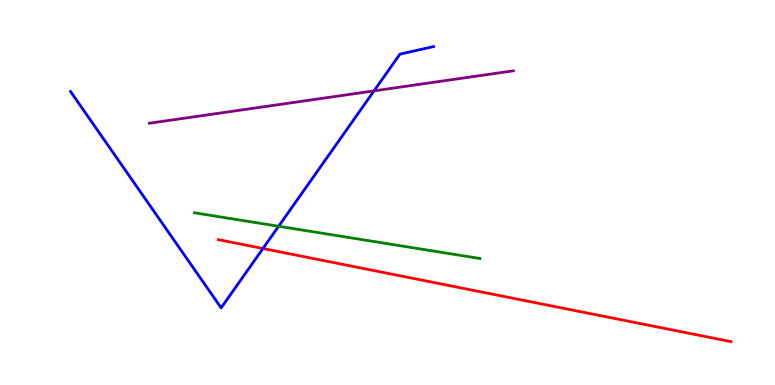[{'lines': ['blue', 'red'], 'intersections': [{'x': 3.39, 'y': 3.55}]}, {'lines': ['green', 'red'], 'intersections': []}, {'lines': ['purple', 'red'], 'intersections': []}, {'lines': ['blue', 'green'], 'intersections': [{'x': 3.6, 'y': 4.12}]}, {'lines': ['blue', 'purple'], 'intersections': [{'x': 4.83, 'y': 7.64}]}, {'lines': ['green', 'purple'], 'intersections': []}]